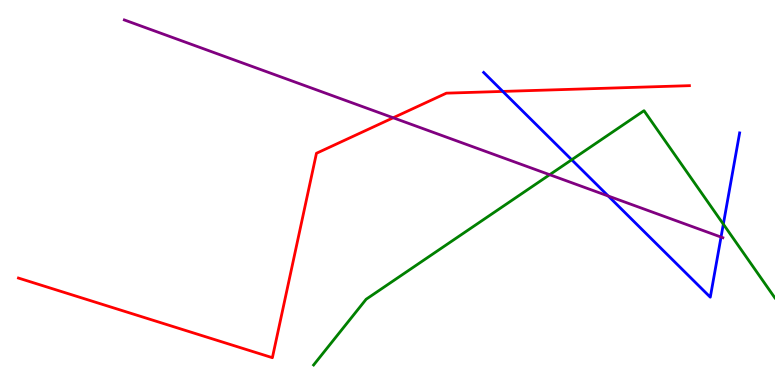[{'lines': ['blue', 'red'], 'intersections': [{'x': 6.49, 'y': 7.63}]}, {'lines': ['green', 'red'], 'intersections': []}, {'lines': ['purple', 'red'], 'intersections': [{'x': 5.07, 'y': 6.94}]}, {'lines': ['blue', 'green'], 'intersections': [{'x': 7.38, 'y': 5.85}, {'x': 9.33, 'y': 4.18}]}, {'lines': ['blue', 'purple'], 'intersections': [{'x': 7.85, 'y': 4.91}, {'x': 9.3, 'y': 3.84}]}, {'lines': ['green', 'purple'], 'intersections': [{'x': 7.09, 'y': 5.46}]}]